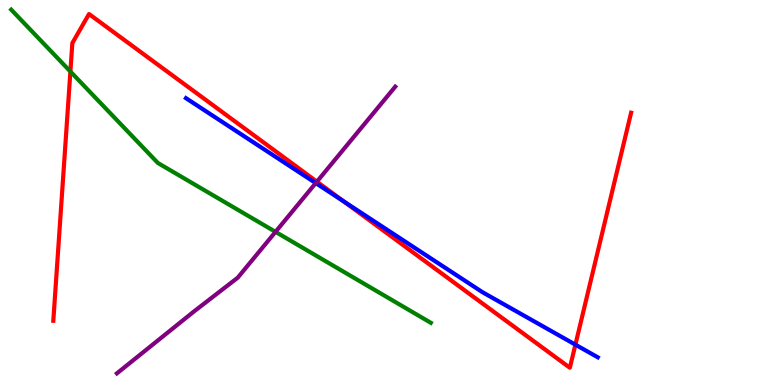[{'lines': ['blue', 'red'], 'intersections': [{'x': 4.44, 'y': 4.77}, {'x': 7.42, 'y': 1.05}]}, {'lines': ['green', 'red'], 'intersections': [{'x': 0.908, 'y': 8.14}]}, {'lines': ['purple', 'red'], 'intersections': [{'x': 4.09, 'y': 5.28}]}, {'lines': ['blue', 'green'], 'intersections': []}, {'lines': ['blue', 'purple'], 'intersections': [{'x': 4.07, 'y': 5.24}]}, {'lines': ['green', 'purple'], 'intersections': [{'x': 3.56, 'y': 3.98}]}]